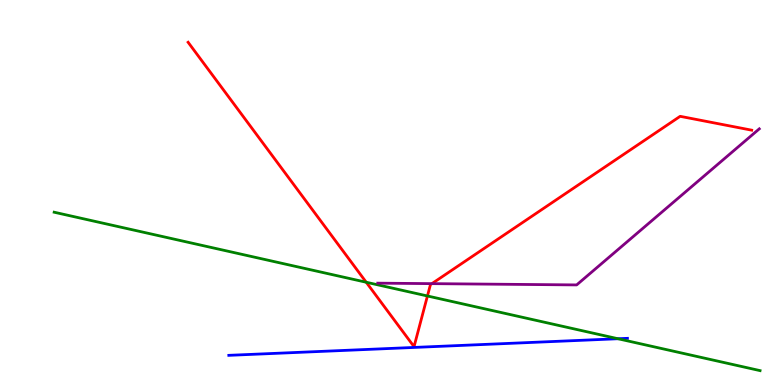[{'lines': ['blue', 'red'], 'intersections': []}, {'lines': ['green', 'red'], 'intersections': [{'x': 4.73, 'y': 2.67}, {'x': 5.52, 'y': 2.31}]}, {'lines': ['purple', 'red'], 'intersections': [{'x': 5.57, 'y': 2.63}]}, {'lines': ['blue', 'green'], 'intersections': [{'x': 7.97, 'y': 1.2}]}, {'lines': ['blue', 'purple'], 'intersections': []}, {'lines': ['green', 'purple'], 'intersections': []}]